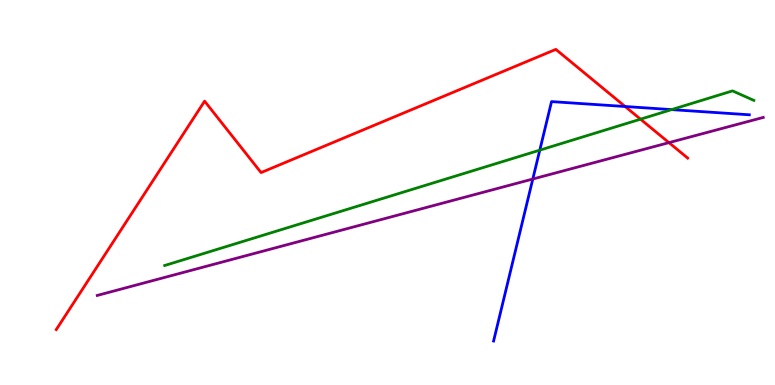[{'lines': ['blue', 'red'], 'intersections': [{'x': 8.07, 'y': 7.23}]}, {'lines': ['green', 'red'], 'intersections': [{'x': 8.26, 'y': 6.9}]}, {'lines': ['purple', 'red'], 'intersections': [{'x': 8.63, 'y': 6.3}]}, {'lines': ['blue', 'green'], 'intersections': [{'x': 6.97, 'y': 6.1}, {'x': 8.67, 'y': 7.15}]}, {'lines': ['blue', 'purple'], 'intersections': [{'x': 6.87, 'y': 5.35}]}, {'lines': ['green', 'purple'], 'intersections': []}]